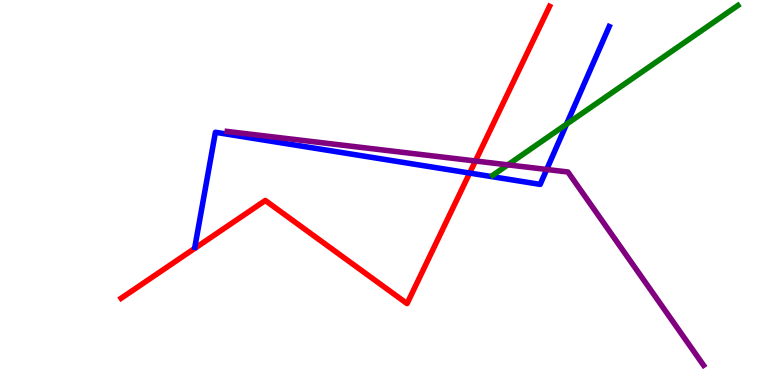[{'lines': ['blue', 'red'], 'intersections': [{'x': 6.06, 'y': 5.5}]}, {'lines': ['green', 'red'], 'intersections': []}, {'lines': ['purple', 'red'], 'intersections': [{'x': 6.13, 'y': 5.82}]}, {'lines': ['blue', 'green'], 'intersections': [{'x': 7.31, 'y': 6.77}]}, {'lines': ['blue', 'purple'], 'intersections': [{'x': 7.05, 'y': 5.6}]}, {'lines': ['green', 'purple'], 'intersections': [{'x': 6.55, 'y': 5.72}]}]